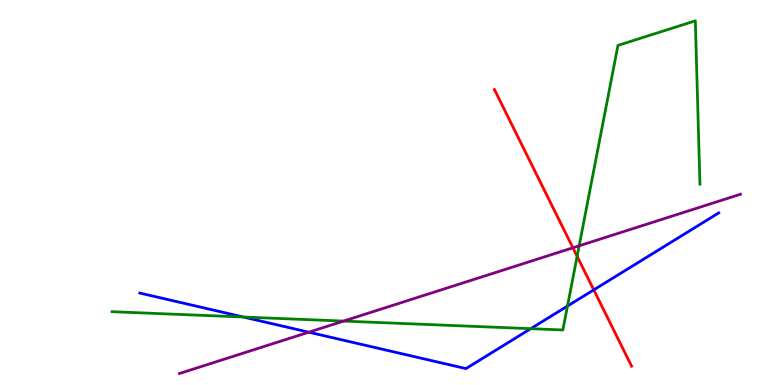[{'lines': ['blue', 'red'], 'intersections': [{'x': 7.66, 'y': 2.47}]}, {'lines': ['green', 'red'], 'intersections': [{'x': 7.45, 'y': 3.34}]}, {'lines': ['purple', 'red'], 'intersections': [{'x': 7.39, 'y': 3.56}]}, {'lines': ['blue', 'green'], 'intersections': [{'x': 3.14, 'y': 1.77}, {'x': 6.85, 'y': 1.46}, {'x': 7.32, 'y': 2.05}]}, {'lines': ['blue', 'purple'], 'intersections': [{'x': 3.98, 'y': 1.37}]}, {'lines': ['green', 'purple'], 'intersections': [{'x': 4.43, 'y': 1.66}, {'x': 7.47, 'y': 3.62}]}]